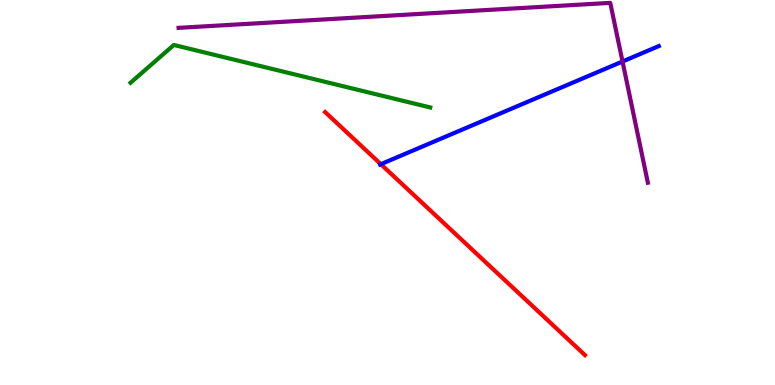[{'lines': ['blue', 'red'], 'intersections': [{'x': 4.91, 'y': 5.74}]}, {'lines': ['green', 'red'], 'intersections': []}, {'lines': ['purple', 'red'], 'intersections': []}, {'lines': ['blue', 'green'], 'intersections': []}, {'lines': ['blue', 'purple'], 'intersections': [{'x': 8.03, 'y': 8.4}]}, {'lines': ['green', 'purple'], 'intersections': []}]